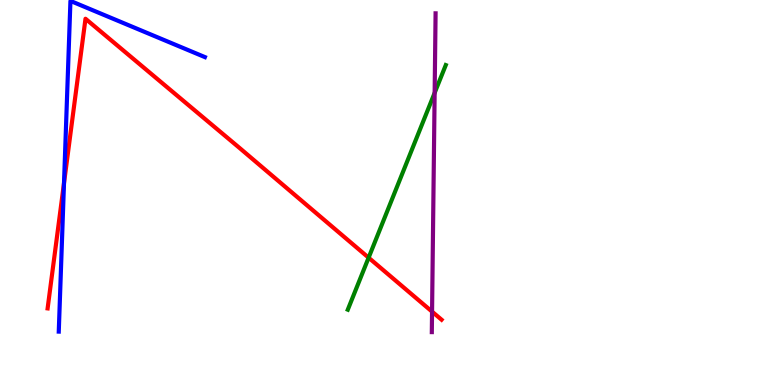[{'lines': ['blue', 'red'], 'intersections': [{'x': 0.826, 'y': 5.25}]}, {'lines': ['green', 'red'], 'intersections': [{'x': 4.76, 'y': 3.31}]}, {'lines': ['purple', 'red'], 'intersections': [{'x': 5.57, 'y': 1.91}]}, {'lines': ['blue', 'green'], 'intersections': []}, {'lines': ['blue', 'purple'], 'intersections': []}, {'lines': ['green', 'purple'], 'intersections': [{'x': 5.61, 'y': 7.59}]}]